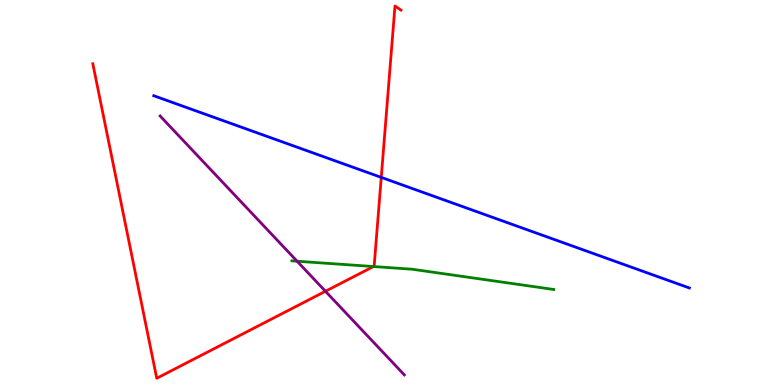[{'lines': ['blue', 'red'], 'intersections': [{'x': 4.92, 'y': 5.39}]}, {'lines': ['green', 'red'], 'intersections': [{'x': 4.82, 'y': 3.08}]}, {'lines': ['purple', 'red'], 'intersections': [{'x': 4.2, 'y': 2.43}]}, {'lines': ['blue', 'green'], 'intersections': []}, {'lines': ['blue', 'purple'], 'intersections': []}, {'lines': ['green', 'purple'], 'intersections': [{'x': 3.83, 'y': 3.21}]}]